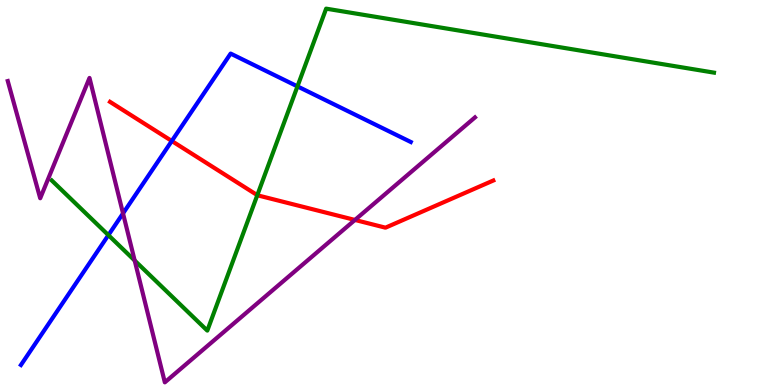[{'lines': ['blue', 'red'], 'intersections': [{'x': 2.22, 'y': 6.34}]}, {'lines': ['green', 'red'], 'intersections': [{'x': 3.32, 'y': 4.93}]}, {'lines': ['purple', 'red'], 'intersections': [{'x': 4.58, 'y': 4.29}]}, {'lines': ['blue', 'green'], 'intersections': [{'x': 1.4, 'y': 3.89}, {'x': 3.84, 'y': 7.76}]}, {'lines': ['blue', 'purple'], 'intersections': [{'x': 1.59, 'y': 4.46}]}, {'lines': ['green', 'purple'], 'intersections': [{'x': 1.74, 'y': 3.23}]}]